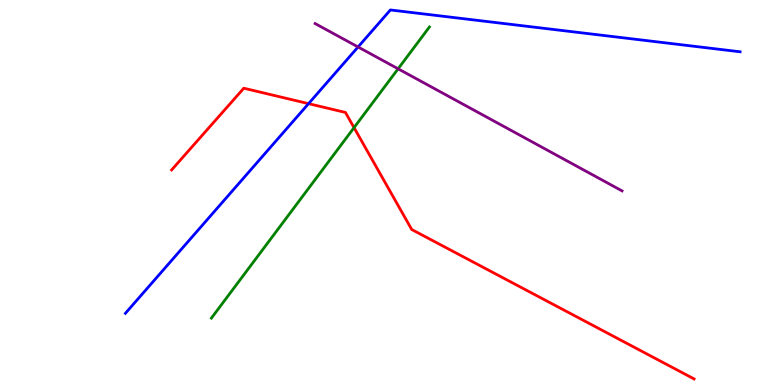[{'lines': ['blue', 'red'], 'intersections': [{'x': 3.98, 'y': 7.31}]}, {'lines': ['green', 'red'], 'intersections': [{'x': 4.57, 'y': 6.68}]}, {'lines': ['purple', 'red'], 'intersections': []}, {'lines': ['blue', 'green'], 'intersections': []}, {'lines': ['blue', 'purple'], 'intersections': [{'x': 4.62, 'y': 8.78}]}, {'lines': ['green', 'purple'], 'intersections': [{'x': 5.14, 'y': 8.21}]}]